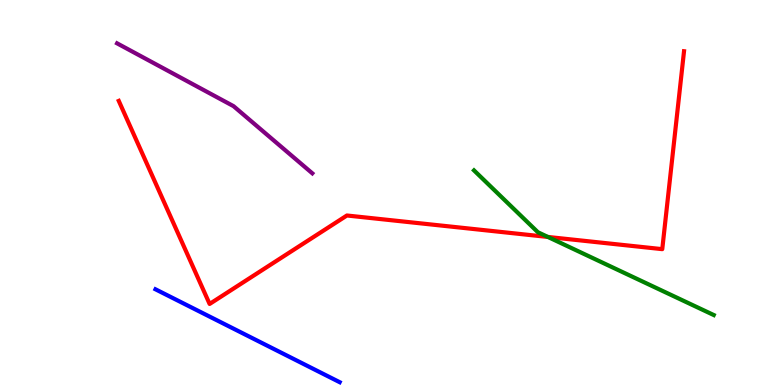[{'lines': ['blue', 'red'], 'intersections': []}, {'lines': ['green', 'red'], 'intersections': [{'x': 7.07, 'y': 3.85}]}, {'lines': ['purple', 'red'], 'intersections': []}, {'lines': ['blue', 'green'], 'intersections': []}, {'lines': ['blue', 'purple'], 'intersections': []}, {'lines': ['green', 'purple'], 'intersections': []}]